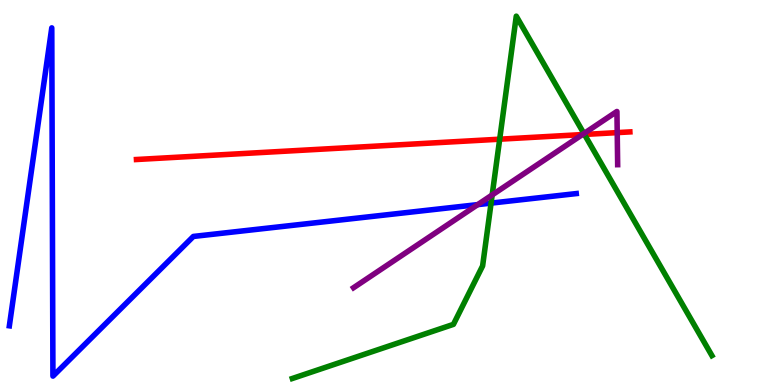[{'lines': ['blue', 'red'], 'intersections': []}, {'lines': ['green', 'red'], 'intersections': [{'x': 6.45, 'y': 6.38}, {'x': 7.54, 'y': 6.51}]}, {'lines': ['purple', 'red'], 'intersections': [{'x': 7.51, 'y': 6.5}, {'x': 7.96, 'y': 6.56}]}, {'lines': ['blue', 'green'], 'intersections': [{'x': 6.34, 'y': 4.72}]}, {'lines': ['blue', 'purple'], 'intersections': [{'x': 6.16, 'y': 4.69}]}, {'lines': ['green', 'purple'], 'intersections': [{'x': 6.35, 'y': 4.94}, {'x': 7.53, 'y': 6.53}]}]